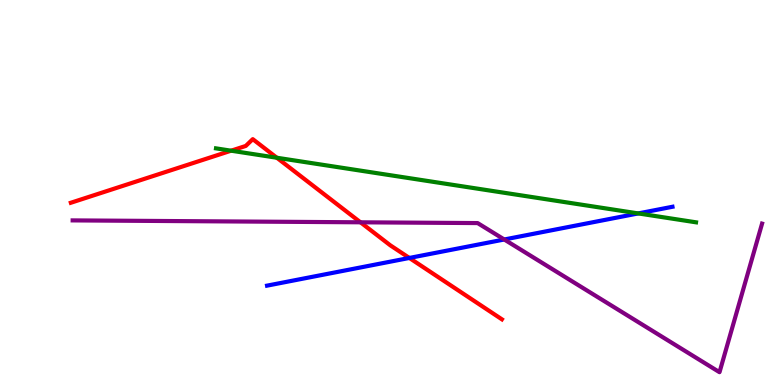[{'lines': ['blue', 'red'], 'intersections': [{'x': 5.28, 'y': 3.3}]}, {'lines': ['green', 'red'], 'intersections': [{'x': 2.98, 'y': 6.09}, {'x': 3.57, 'y': 5.9}]}, {'lines': ['purple', 'red'], 'intersections': [{'x': 4.65, 'y': 4.23}]}, {'lines': ['blue', 'green'], 'intersections': [{'x': 8.24, 'y': 4.46}]}, {'lines': ['blue', 'purple'], 'intersections': [{'x': 6.51, 'y': 3.78}]}, {'lines': ['green', 'purple'], 'intersections': []}]